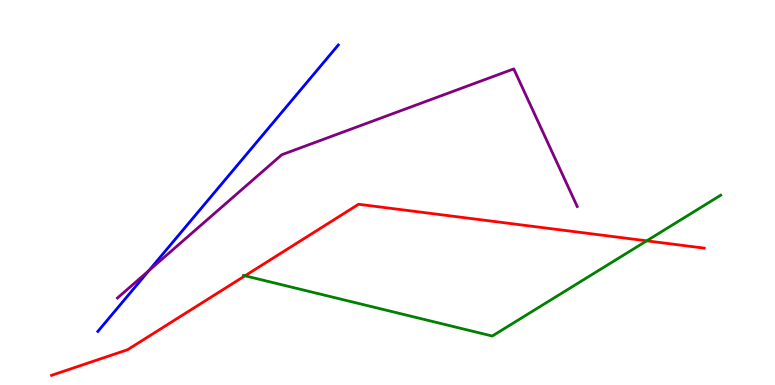[{'lines': ['blue', 'red'], 'intersections': []}, {'lines': ['green', 'red'], 'intersections': [{'x': 3.16, 'y': 2.84}, {'x': 8.34, 'y': 3.74}]}, {'lines': ['purple', 'red'], 'intersections': []}, {'lines': ['blue', 'green'], 'intersections': []}, {'lines': ['blue', 'purple'], 'intersections': [{'x': 1.92, 'y': 2.97}]}, {'lines': ['green', 'purple'], 'intersections': []}]